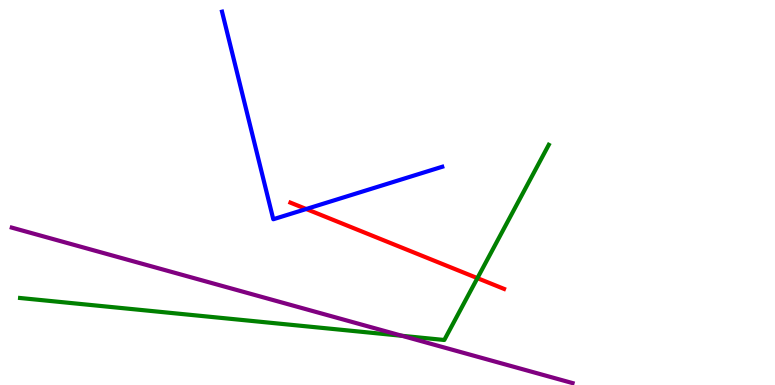[{'lines': ['blue', 'red'], 'intersections': [{'x': 3.95, 'y': 4.57}]}, {'lines': ['green', 'red'], 'intersections': [{'x': 6.16, 'y': 2.78}]}, {'lines': ['purple', 'red'], 'intersections': []}, {'lines': ['blue', 'green'], 'intersections': []}, {'lines': ['blue', 'purple'], 'intersections': []}, {'lines': ['green', 'purple'], 'intersections': [{'x': 5.19, 'y': 1.28}]}]